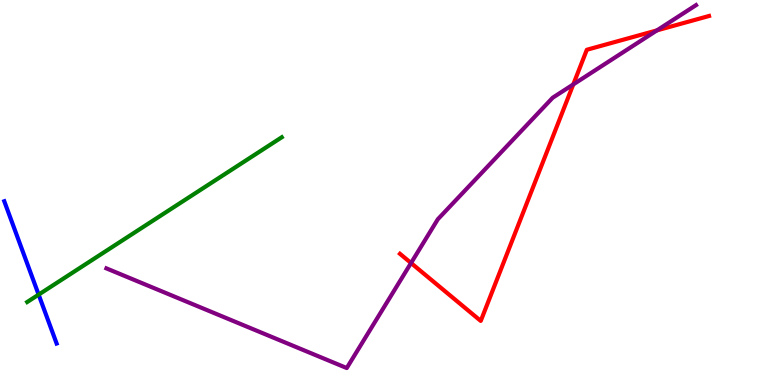[{'lines': ['blue', 'red'], 'intersections': []}, {'lines': ['green', 'red'], 'intersections': []}, {'lines': ['purple', 'red'], 'intersections': [{'x': 5.3, 'y': 3.17}, {'x': 7.4, 'y': 7.81}, {'x': 8.48, 'y': 9.21}]}, {'lines': ['blue', 'green'], 'intersections': [{'x': 0.499, 'y': 2.35}]}, {'lines': ['blue', 'purple'], 'intersections': []}, {'lines': ['green', 'purple'], 'intersections': []}]